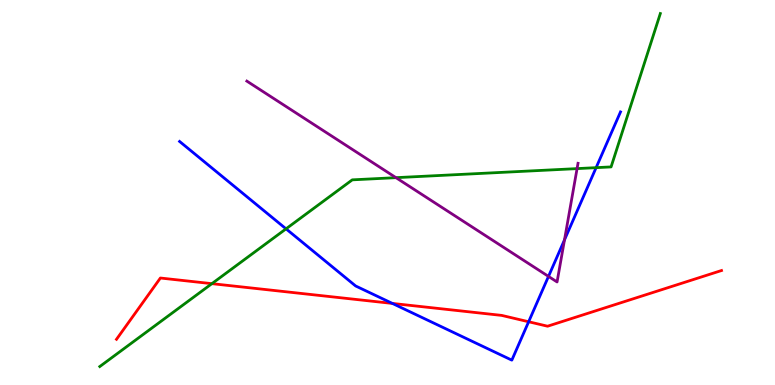[{'lines': ['blue', 'red'], 'intersections': [{'x': 5.06, 'y': 2.12}, {'x': 6.82, 'y': 1.64}]}, {'lines': ['green', 'red'], 'intersections': [{'x': 2.73, 'y': 2.63}]}, {'lines': ['purple', 'red'], 'intersections': []}, {'lines': ['blue', 'green'], 'intersections': [{'x': 3.69, 'y': 4.06}, {'x': 7.69, 'y': 5.65}]}, {'lines': ['blue', 'purple'], 'intersections': [{'x': 7.08, 'y': 2.82}, {'x': 7.28, 'y': 3.77}]}, {'lines': ['green', 'purple'], 'intersections': [{'x': 5.11, 'y': 5.39}, {'x': 7.45, 'y': 5.62}]}]